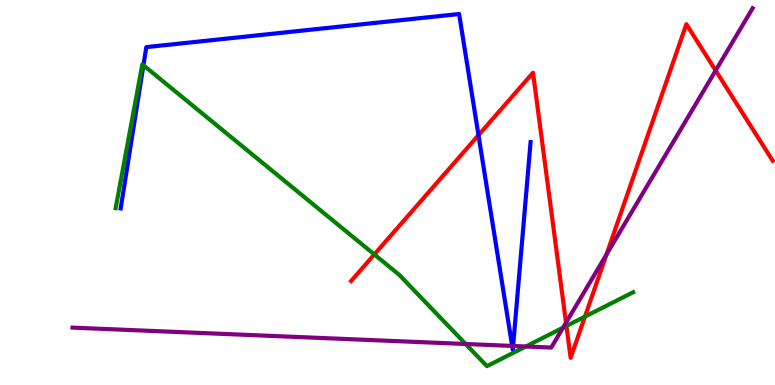[{'lines': ['blue', 'red'], 'intersections': [{'x': 6.17, 'y': 6.49}]}, {'lines': ['green', 'red'], 'intersections': [{'x': 4.83, 'y': 3.39}, {'x': 7.31, 'y': 1.53}, {'x': 7.55, 'y': 1.78}]}, {'lines': ['purple', 'red'], 'intersections': [{'x': 7.3, 'y': 1.62}, {'x': 7.83, 'y': 3.39}, {'x': 9.23, 'y': 8.17}]}, {'lines': ['blue', 'green'], 'intersections': [{'x': 1.85, 'y': 8.3}]}, {'lines': ['blue', 'purple'], 'intersections': [{'x': 6.61, 'y': 1.01}, {'x': 6.62, 'y': 1.01}]}, {'lines': ['green', 'purple'], 'intersections': [{'x': 6.01, 'y': 1.06}, {'x': 6.78, 'y': 1.0}, {'x': 7.26, 'y': 1.49}]}]